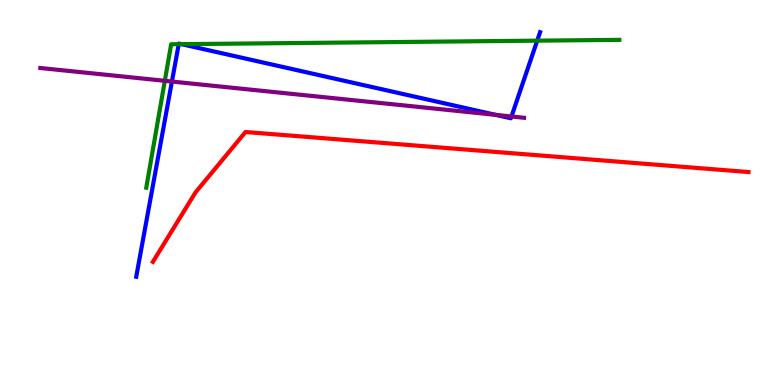[{'lines': ['blue', 'red'], 'intersections': []}, {'lines': ['green', 'red'], 'intersections': []}, {'lines': ['purple', 'red'], 'intersections': []}, {'lines': ['blue', 'green'], 'intersections': [{'x': 2.31, 'y': 8.85}, {'x': 2.34, 'y': 8.85}, {'x': 6.93, 'y': 8.94}]}, {'lines': ['blue', 'purple'], 'intersections': [{'x': 2.22, 'y': 7.88}, {'x': 6.4, 'y': 7.02}, {'x': 6.6, 'y': 6.97}]}, {'lines': ['green', 'purple'], 'intersections': [{'x': 2.13, 'y': 7.9}]}]